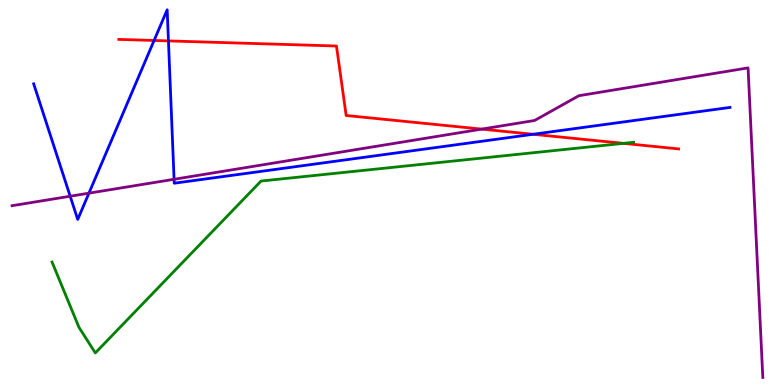[{'lines': ['blue', 'red'], 'intersections': [{'x': 1.99, 'y': 8.95}, {'x': 2.17, 'y': 8.94}, {'x': 6.88, 'y': 6.51}]}, {'lines': ['green', 'red'], 'intersections': [{'x': 8.04, 'y': 6.28}]}, {'lines': ['purple', 'red'], 'intersections': [{'x': 6.22, 'y': 6.65}]}, {'lines': ['blue', 'green'], 'intersections': []}, {'lines': ['blue', 'purple'], 'intersections': [{'x': 0.906, 'y': 4.9}, {'x': 1.15, 'y': 4.98}, {'x': 2.25, 'y': 5.34}]}, {'lines': ['green', 'purple'], 'intersections': []}]